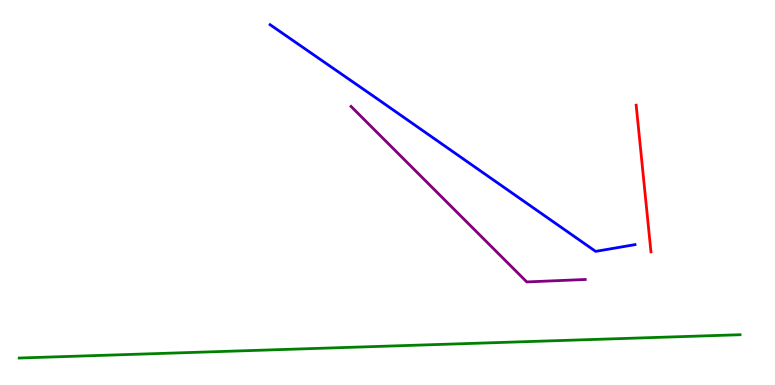[{'lines': ['blue', 'red'], 'intersections': []}, {'lines': ['green', 'red'], 'intersections': []}, {'lines': ['purple', 'red'], 'intersections': []}, {'lines': ['blue', 'green'], 'intersections': []}, {'lines': ['blue', 'purple'], 'intersections': []}, {'lines': ['green', 'purple'], 'intersections': []}]